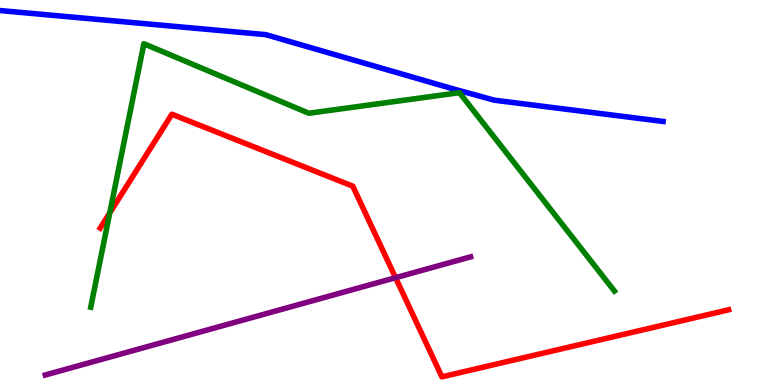[{'lines': ['blue', 'red'], 'intersections': []}, {'lines': ['green', 'red'], 'intersections': [{'x': 1.42, 'y': 4.47}]}, {'lines': ['purple', 'red'], 'intersections': [{'x': 5.1, 'y': 2.79}]}, {'lines': ['blue', 'green'], 'intersections': []}, {'lines': ['blue', 'purple'], 'intersections': []}, {'lines': ['green', 'purple'], 'intersections': []}]